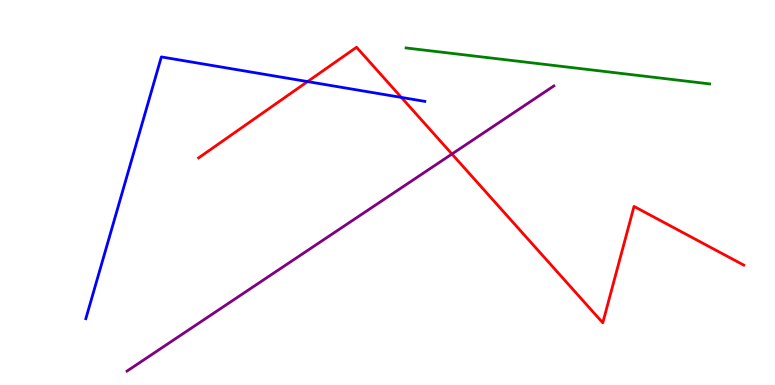[{'lines': ['blue', 'red'], 'intersections': [{'x': 3.97, 'y': 7.88}, {'x': 5.18, 'y': 7.47}]}, {'lines': ['green', 'red'], 'intersections': []}, {'lines': ['purple', 'red'], 'intersections': [{'x': 5.83, 'y': 6.0}]}, {'lines': ['blue', 'green'], 'intersections': []}, {'lines': ['blue', 'purple'], 'intersections': []}, {'lines': ['green', 'purple'], 'intersections': []}]